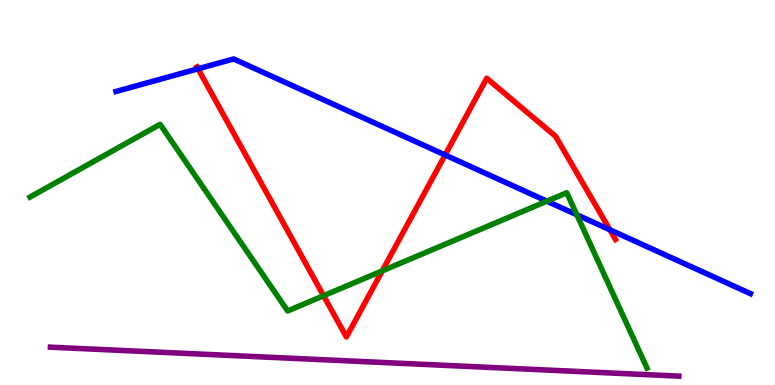[{'lines': ['blue', 'red'], 'intersections': [{'x': 2.55, 'y': 8.21}, {'x': 5.74, 'y': 5.97}, {'x': 7.87, 'y': 4.03}]}, {'lines': ['green', 'red'], 'intersections': [{'x': 4.18, 'y': 2.32}, {'x': 4.93, 'y': 2.96}]}, {'lines': ['purple', 'red'], 'intersections': []}, {'lines': ['blue', 'green'], 'intersections': [{'x': 7.06, 'y': 4.77}, {'x': 7.44, 'y': 4.42}]}, {'lines': ['blue', 'purple'], 'intersections': []}, {'lines': ['green', 'purple'], 'intersections': []}]